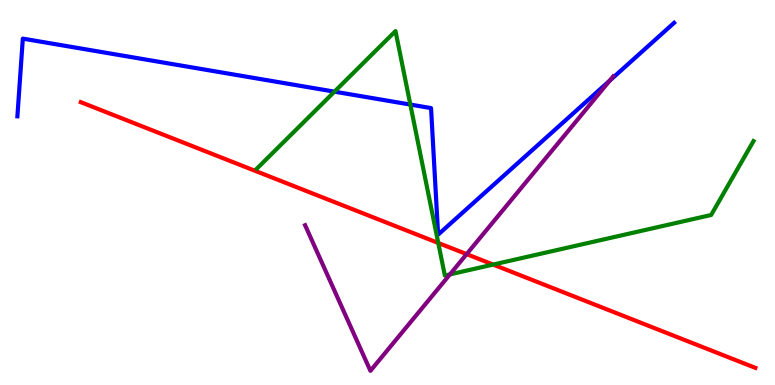[{'lines': ['blue', 'red'], 'intersections': []}, {'lines': ['green', 'red'], 'intersections': [{'x': 5.66, 'y': 3.69}, {'x': 6.36, 'y': 3.13}]}, {'lines': ['purple', 'red'], 'intersections': [{'x': 6.02, 'y': 3.4}]}, {'lines': ['blue', 'green'], 'intersections': [{'x': 4.32, 'y': 7.62}, {'x': 5.29, 'y': 7.28}]}, {'lines': ['blue', 'purple'], 'intersections': [{'x': 7.87, 'y': 7.91}]}, {'lines': ['green', 'purple'], 'intersections': [{'x': 5.81, 'y': 2.87}]}]